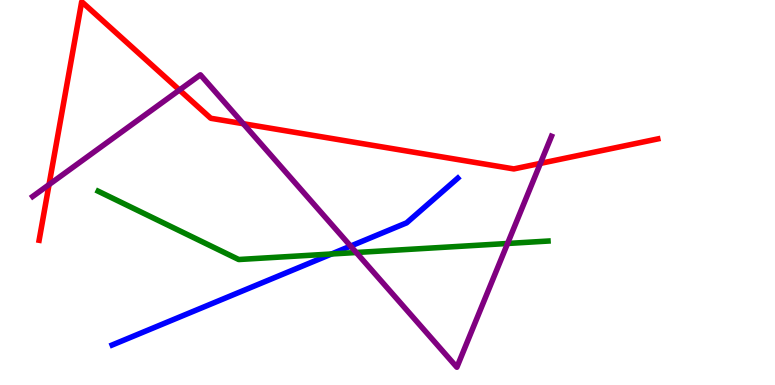[{'lines': ['blue', 'red'], 'intersections': []}, {'lines': ['green', 'red'], 'intersections': []}, {'lines': ['purple', 'red'], 'intersections': [{'x': 0.633, 'y': 5.21}, {'x': 2.32, 'y': 7.66}, {'x': 3.14, 'y': 6.79}, {'x': 6.97, 'y': 5.76}]}, {'lines': ['blue', 'green'], 'intersections': [{'x': 4.28, 'y': 3.4}]}, {'lines': ['blue', 'purple'], 'intersections': [{'x': 4.52, 'y': 3.61}]}, {'lines': ['green', 'purple'], 'intersections': [{'x': 4.6, 'y': 3.44}, {'x': 6.55, 'y': 3.68}]}]